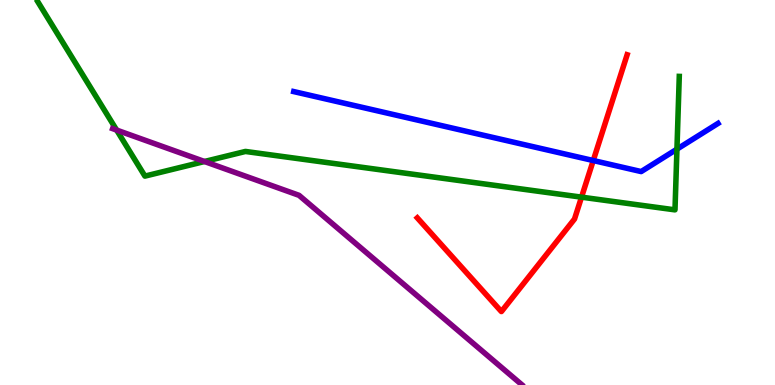[{'lines': ['blue', 'red'], 'intersections': [{'x': 7.65, 'y': 5.83}]}, {'lines': ['green', 'red'], 'intersections': [{'x': 7.5, 'y': 4.88}]}, {'lines': ['purple', 'red'], 'intersections': []}, {'lines': ['blue', 'green'], 'intersections': [{'x': 8.73, 'y': 6.13}]}, {'lines': ['blue', 'purple'], 'intersections': []}, {'lines': ['green', 'purple'], 'intersections': [{'x': 1.51, 'y': 6.62}, {'x': 2.64, 'y': 5.81}]}]